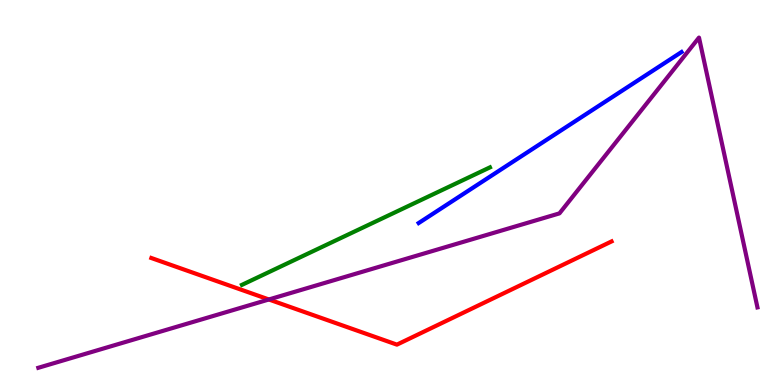[{'lines': ['blue', 'red'], 'intersections': []}, {'lines': ['green', 'red'], 'intersections': []}, {'lines': ['purple', 'red'], 'intersections': [{'x': 3.47, 'y': 2.22}]}, {'lines': ['blue', 'green'], 'intersections': []}, {'lines': ['blue', 'purple'], 'intersections': []}, {'lines': ['green', 'purple'], 'intersections': []}]